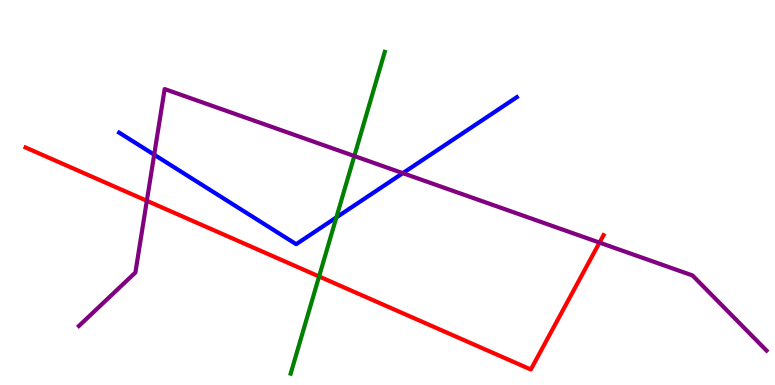[{'lines': ['blue', 'red'], 'intersections': []}, {'lines': ['green', 'red'], 'intersections': [{'x': 4.12, 'y': 2.82}]}, {'lines': ['purple', 'red'], 'intersections': [{'x': 1.89, 'y': 4.78}, {'x': 7.74, 'y': 3.7}]}, {'lines': ['blue', 'green'], 'intersections': [{'x': 4.34, 'y': 4.35}]}, {'lines': ['blue', 'purple'], 'intersections': [{'x': 1.99, 'y': 5.98}, {'x': 5.2, 'y': 5.5}]}, {'lines': ['green', 'purple'], 'intersections': [{'x': 4.57, 'y': 5.95}]}]